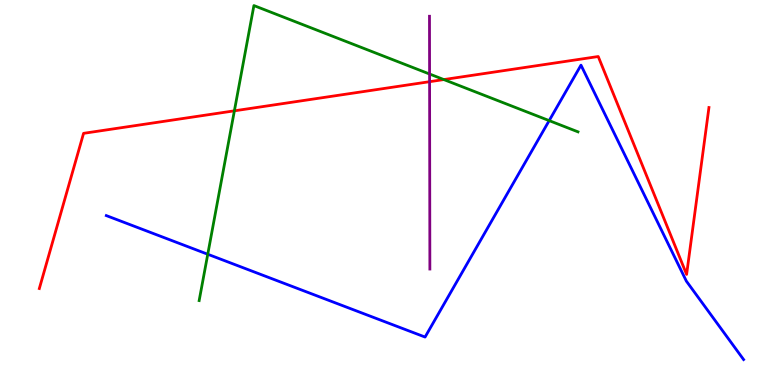[{'lines': ['blue', 'red'], 'intersections': []}, {'lines': ['green', 'red'], 'intersections': [{'x': 3.02, 'y': 7.12}, {'x': 5.73, 'y': 7.93}]}, {'lines': ['purple', 'red'], 'intersections': [{'x': 5.54, 'y': 7.88}]}, {'lines': ['blue', 'green'], 'intersections': [{'x': 2.68, 'y': 3.4}, {'x': 7.09, 'y': 6.87}]}, {'lines': ['blue', 'purple'], 'intersections': []}, {'lines': ['green', 'purple'], 'intersections': [{'x': 5.54, 'y': 8.08}]}]